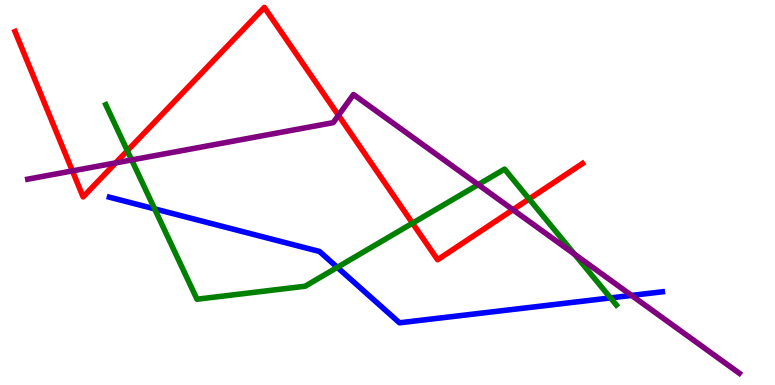[{'lines': ['blue', 'red'], 'intersections': []}, {'lines': ['green', 'red'], 'intersections': [{'x': 1.64, 'y': 6.09}, {'x': 5.32, 'y': 4.2}, {'x': 6.83, 'y': 4.83}]}, {'lines': ['purple', 'red'], 'intersections': [{'x': 0.934, 'y': 5.56}, {'x': 1.49, 'y': 5.77}, {'x': 4.37, 'y': 7.0}, {'x': 6.62, 'y': 4.55}]}, {'lines': ['blue', 'green'], 'intersections': [{'x': 2.0, 'y': 4.57}, {'x': 4.35, 'y': 3.06}, {'x': 7.88, 'y': 2.26}]}, {'lines': ['blue', 'purple'], 'intersections': [{'x': 8.15, 'y': 2.33}]}, {'lines': ['green', 'purple'], 'intersections': [{'x': 1.7, 'y': 5.85}, {'x': 6.17, 'y': 5.2}, {'x': 7.41, 'y': 3.39}]}]